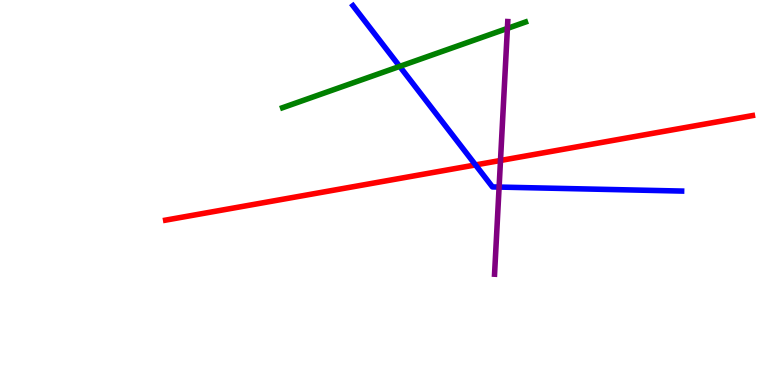[{'lines': ['blue', 'red'], 'intersections': [{'x': 6.14, 'y': 5.72}]}, {'lines': ['green', 'red'], 'intersections': []}, {'lines': ['purple', 'red'], 'intersections': [{'x': 6.46, 'y': 5.83}]}, {'lines': ['blue', 'green'], 'intersections': [{'x': 5.16, 'y': 8.28}]}, {'lines': ['blue', 'purple'], 'intersections': [{'x': 6.44, 'y': 5.14}]}, {'lines': ['green', 'purple'], 'intersections': [{'x': 6.55, 'y': 9.26}]}]